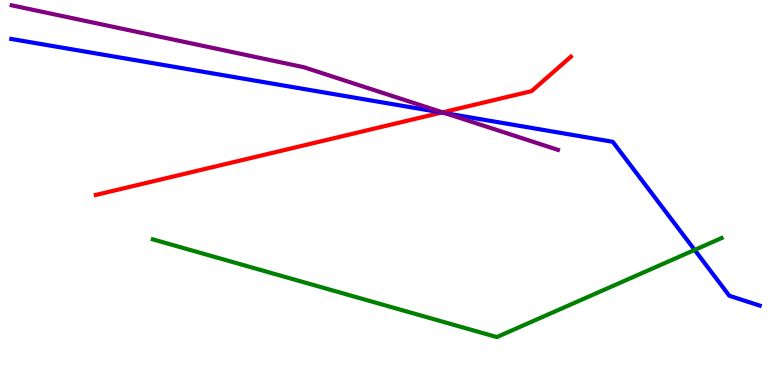[{'lines': ['blue', 'red'], 'intersections': [{'x': 5.7, 'y': 7.08}]}, {'lines': ['green', 'red'], 'intersections': []}, {'lines': ['purple', 'red'], 'intersections': [{'x': 5.71, 'y': 7.08}]}, {'lines': ['blue', 'green'], 'intersections': [{'x': 8.96, 'y': 3.51}]}, {'lines': ['blue', 'purple'], 'intersections': [{'x': 5.74, 'y': 7.06}]}, {'lines': ['green', 'purple'], 'intersections': []}]